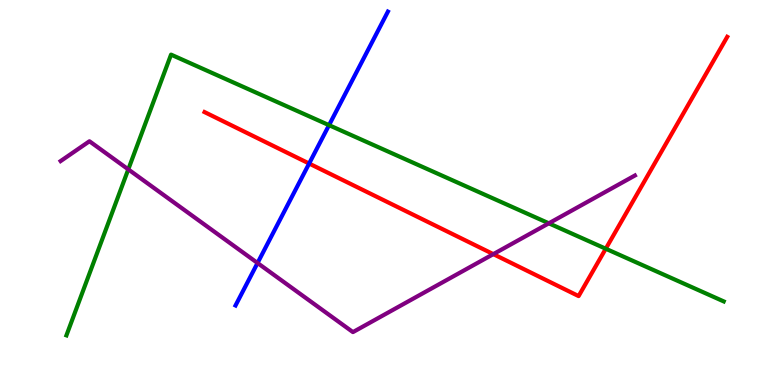[{'lines': ['blue', 'red'], 'intersections': [{'x': 3.99, 'y': 5.75}]}, {'lines': ['green', 'red'], 'intersections': [{'x': 7.82, 'y': 3.54}]}, {'lines': ['purple', 'red'], 'intersections': [{'x': 6.37, 'y': 3.4}]}, {'lines': ['blue', 'green'], 'intersections': [{'x': 4.25, 'y': 6.75}]}, {'lines': ['blue', 'purple'], 'intersections': [{'x': 3.32, 'y': 3.17}]}, {'lines': ['green', 'purple'], 'intersections': [{'x': 1.66, 'y': 5.6}, {'x': 7.08, 'y': 4.2}]}]